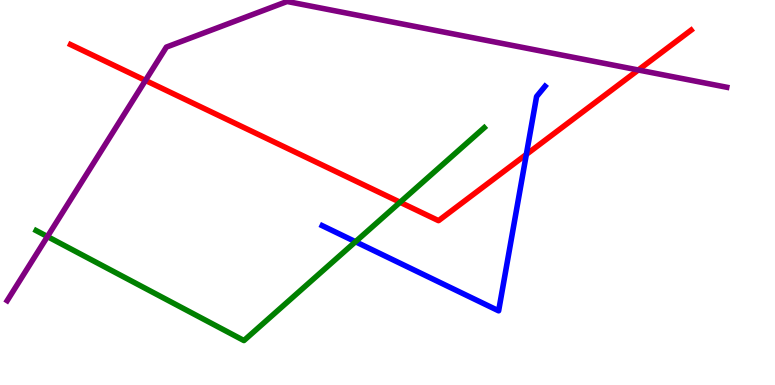[{'lines': ['blue', 'red'], 'intersections': [{'x': 6.79, 'y': 5.99}]}, {'lines': ['green', 'red'], 'intersections': [{'x': 5.16, 'y': 4.75}]}, {'lines': ['purple', 'red'], 'intersections': [{'x': 1.88, 'y': 7.91}, {'x': 8.24, 'y': 8.18}]}, {'lines': ['blue', 'green'], 'intersections': [{'x': 4.59, 'y': 3.72}]}, {'lines': ['blue', 'purple'], 'intersections': []}, {'lines': ['green', 'purple'], 'intersections': [{'x': 0.612, 'y': 3.86}]}]